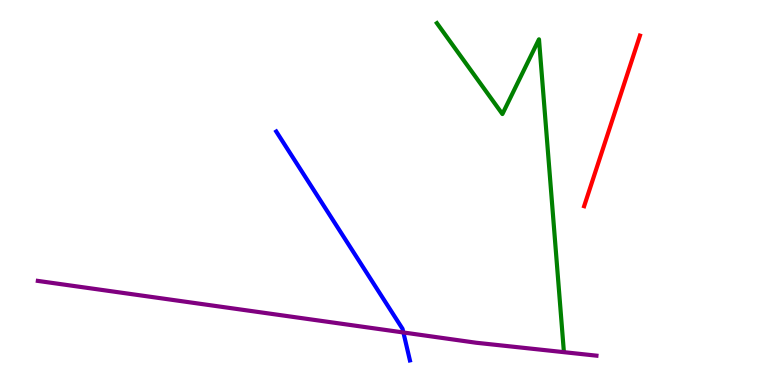[{'lines': ['blue', 'red'], 'intersections': []}, {'lines': ['green', 'red'], 'intersections': []}, {'lines': ['purple', 'red'], 'intersections': []}, {'lines': ['blue', 'green'], 'intersections': []}, {'lines': ['blue', 'purple'], 'intersections': [{'x': 5.21, 'y': 1.36}]}, {'lines': ['green', 'purple'], 'intersections': []}]